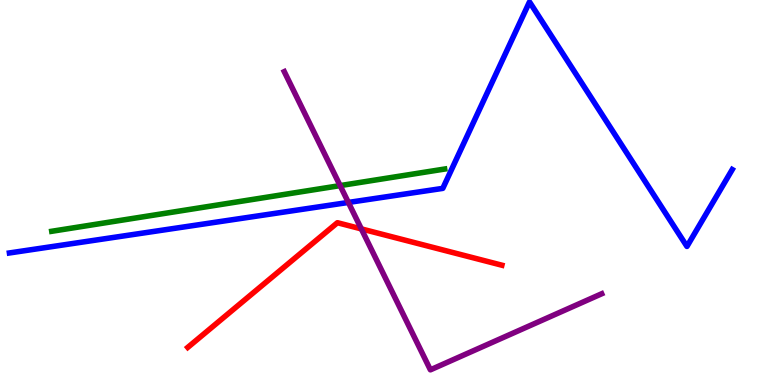[{'lines': ['blue', 'red'], 'intersections': []}, {'lines': ['green', 'red'], 'intersections': []}, {'lines': ['purple', 'red'], 'intersections': [{'x': 4.66, 'y': 4.05}]}, {'lines': ['blue', 'green'], 'intersections': []}, {'lines': ['blue', 'purple'], 'intersections': [{'x': 4.5, 'y': 4.74}]}, {'lines': ['green', 'purple'], 'intersections': [{'x': 4.39, 'y': 5.18}]}]